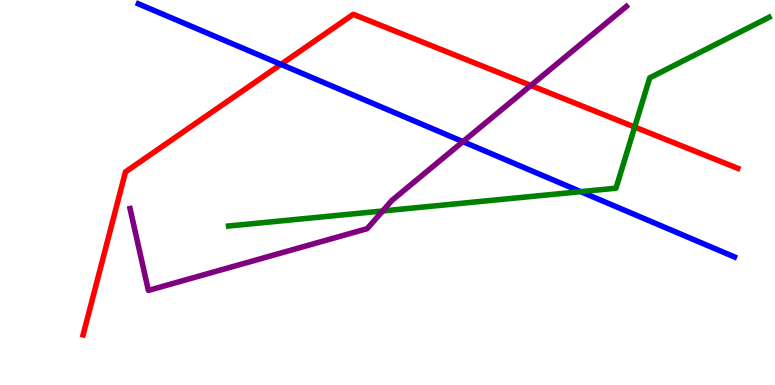[{'lines': ['blue', 'red'], 'intersections': [{'x': 3.63, 'y': 8.33}]}, {'lines': ['green', 'red'], 'intersections': [{'x': 8.19, 'y': 6.7}]}, {'lines': ['purple', 'red'], 'intersections': [{'x': 6.85, 'y': 7.78}]}, {'lines': ['blue', 'green'], 'intersections': [{'x': 7.49, 'y': 5.02}]}, {'lines': ['blue', 'purple'], 'intersections': [{'x': 5.97, 'y': 6.32}]}, {'lines': ['green', 'purple'], 'intersections': [{'x': 4.94, 'y': 4.52}]}]